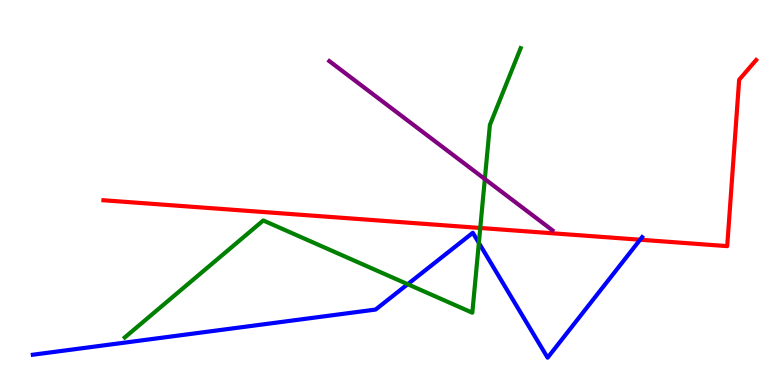[{'lines': ['blue', 'red'], 'intersections': [{'x': 8.26, 'y': 3.77}]}, {'lines': ['green', 'red'], 'intersections': [{'x': 6.2, 'y': 4.08}]}, {'lines': ['purple', 'red'], 'intersections': []}, {'lines': ['blue', 'green'], 'intersections': [{'x': 5.26, 'y': 2.62}, {'x': 6.18, 'y': 3.69}]}, {'lines': ['blue', 'purple'], 'intersections': []}, {'lines': ['green', 'purple'], 'intersections': [{'x': 6.26, 'y': 5.35}]}]